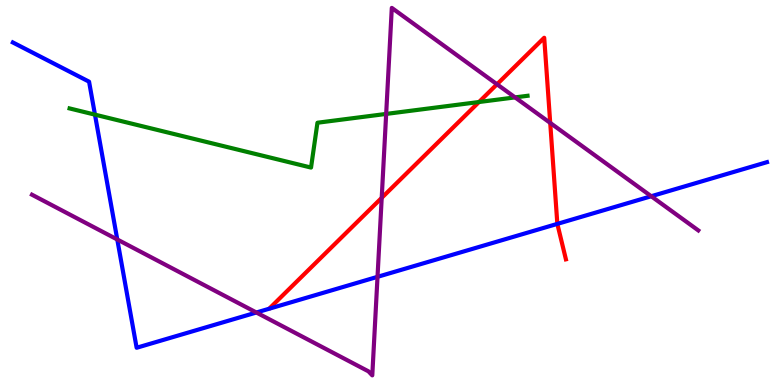[{'lines': ['blue', 'red'], 'intersections': [{'x': 7.19, 'y': 4.18}]}, {'lines': ['green', 'red'], 'intersections': [{'x': 6.18, 'y': 7.35}]}, {'lines': ['purple', 'red'], 'intersections': [{'x': 4.93, 'y': 4.86}, {'x': 6.41, 'y': 7.81}, {'x': 7.1, 'y': 6.81}]}, {'lines': ['blue', 'green'], 'intersections': [{'x': 1.23, 'y': 7.02}]}, {'lines': ['blue', 'purple'], 'intersections': [{'x': 1.51, 'y': 3.78}, {'x': 3.31, 'y': 1.88}, {'x': 4.87, 'y': 2.81}, {'x': 8.4, 'y': 4.9}]}, {'lines': ['green', 'purple'], 'intersections': [{'x': 4.98, 'y': 7.04}, {'x': 6.65, 'y': 7.47}]}]